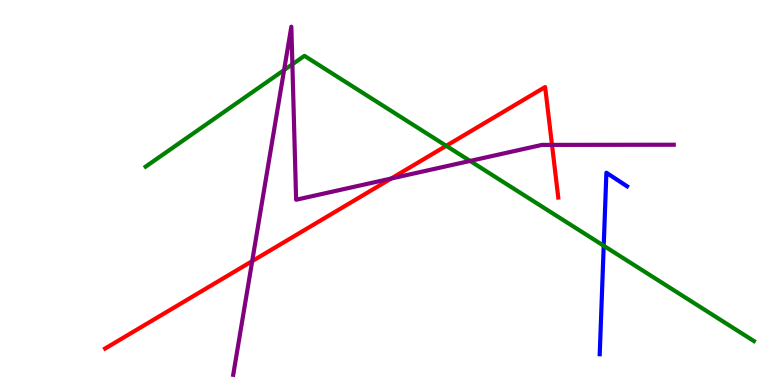[{'lines': ['blue', 'red'], 'intersections': []}, {'lines': ['green', 'red'], 'intersections': [{'x': 5.76, 'y': 6.21}]}, {'lines': ['purple', 'red'], 'intersections': [{'x': 3.25, 'y': 3.22}, {'x': 5.05, 'y': 5.36}, {'x': 7.12, 'y': 6.24}]}, {'lines': ['blue', 'green'], 'intersections': [{'x': 7.79, 'y': 3.62}]}, {'lines': ['blue', 'purple'], 'intersections': []}, {'lines': ['green', 'purple'], 'intersections': [{'x': 3.67, 'y': 8.18}, {'x': 3.77, 'y': 8.33}, {'x': 6.07, 'y': 5.82}]}]